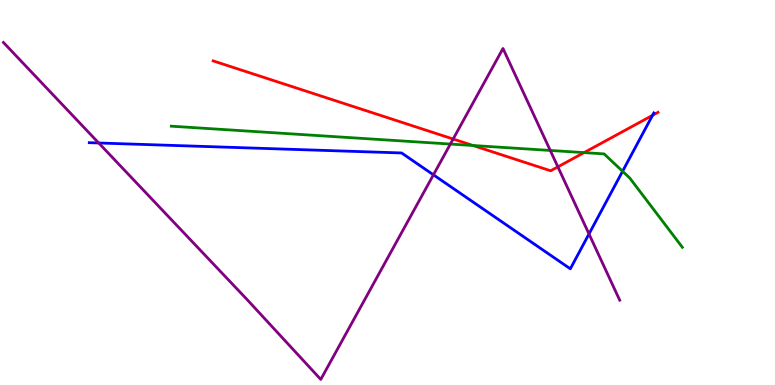[{'lines': ['blue', 'red'], 'intersections': [{'x': 8.42, 'y': 7.0}]}, {'lines': ['green', 'red'], 'intersections': [{'x': 6.1, 'y': 6.22}, {'x': 7.54, 'y': 6.04}]}, {'lines': ['purple', 'red'], 'intersections': [{'x': 5.85, 'y': 6.39}, {'x': 7.2, 'y': 5.67}]}, {'lines': ['blue', 'green'], 'intersections': [{'x': 8.03, 'y': 5.55}]}, {'lines': ['blue', 'purple'], 'intersections': [{'x': 1.27, 'y': 6.29}, {'x': 5.59, 'y': 5.46}, {'x': 7.6, 'y': 3.92}]}, {'lines': ['green', 'purple'], 'intersections': [{'x': 5.81, 'y': 6.26}, {'x': 7.1, 'y': 6.09}]}]